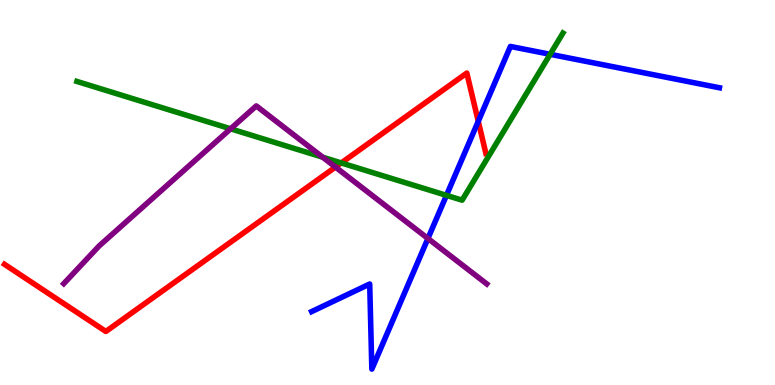[{'lines': ['blue', 'red'], 'intersections': [{'x': 6.17, 'y': 6.85}]}, {'lines': ['green', 'red'], 'intersections': [{'x': 4.4, 'y': 5.77}]}, {'lines': ['purple', 'red'], 'intersections': [{'x': 4.33, 'y': 5.66}]}, {'lines': ['blue', 'green'], 'intersections': [{'x': 5.76, 'y': 4.93}, {'x': 7.1, 'y': 8.59}]}, {'lines': ['blue', 'purple'], 'intersections': [{'x': 5.52, 'y': 3.81}]}, {'lines': ['green', 'purple'], 'intersections': [{'x': 2.98, 'y': 6.65}, {'x': 4.16, 'y': 5.92}]}]